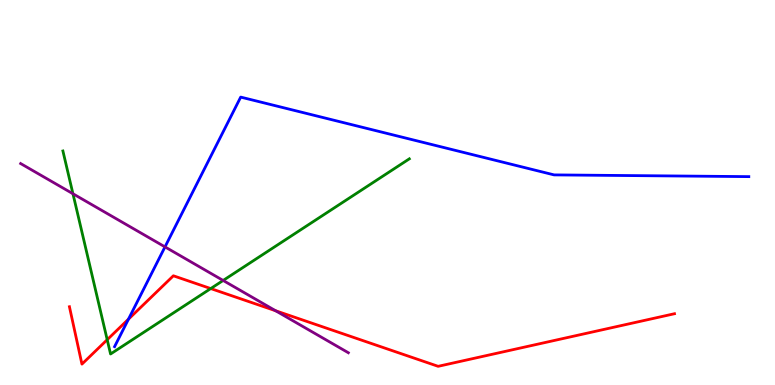[{'lines': ['blue', 'red'], 'intersections': [{'x': 1.66, 'y': 1.71}]}, {'lines': ['green', 'red'], 'intersections': [{'x': 1.38, 'y': 1.18}, {'x': 2.72, 'y': 2.5}]}, {'lines': ['purple', 'red'], 'intersections': [{'x': 3.56, 'y': 1.93}]}, {'lines': ['blue', 'green'], 'intersections': []}, {'lines': ['blue', 'purple'], 'intersections': [{'x': 2.13, 'y': 3.59}]}, {'lines': ['green', 'purple'], 'intersections': [{'x': 0.941, 'y': 4.97}, {'x': 2.88, 'y': 2.72}]}]